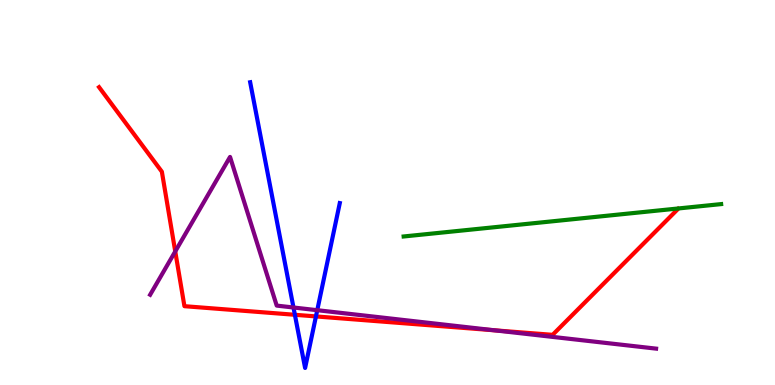[{'lines': ['blue', 'red'], 'intersections': [{'x': 3.8, 'y': 1.82}, {'x': 4.08, 'y': 1.78}]}, {'lines': ['green', 'red'], 'intersections': []}, {'lines': ['purple', 'red'], 'intersections': [{'x': 2.26, 'y': 3.47}, {'x': 6.38, 'y': 1.42}]}, {'lines': ['blue', 'green'], 'intersections': []}, {'lines': ['blue', 'purple'], 'intersections': [{'x': 3.79, 'y': 2.01}, {'x': 4.09, 'y': 1.94}]}, {'lines': ['green', 'purple'], 'intersections': []}]